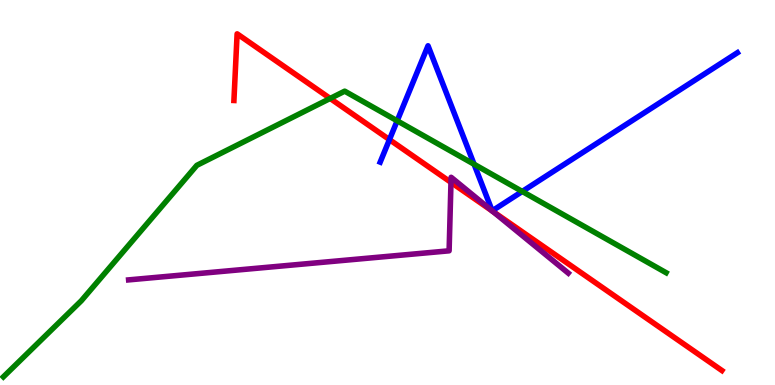[{'lines': ['blue', 'red'], 'intersections': [{'x': 5.03, 'y': 6.37}]}, {'lines': ['green', 'red'], 'intersections': [{'x': 4.26, 'y': 7.44}]}, {'lines': ['purple', 'red'], 'intersections': [{'x': 5.82, 'y': 5.26}, {'x': 6.36, 'y': 4.51}]}, {'lines': ['blue', 'green'], 'intersections': [{'x': 5.12, 'y': 6.86}, {'x': 6.12, 'y': 5.73}, {'x': 6.74, 'y': 5.03}]}, {'lines': ['blue', 'purple'], 'intersections': []}, {'lines': ['green', 'purple'], 'intersections': []}]